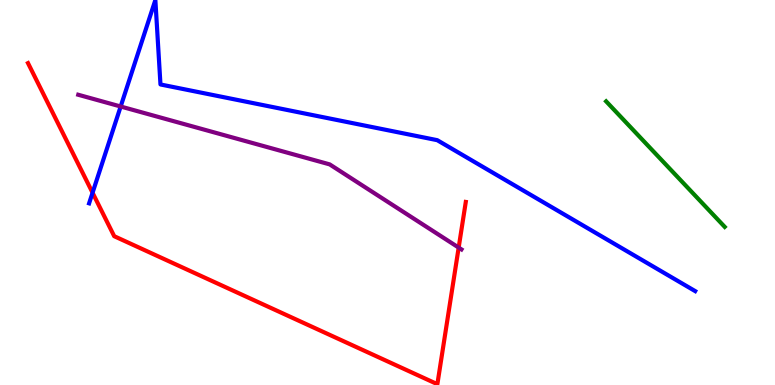[{'lines': ['blue', 'red'], 'intersections': [{'x': 1.19, 'y': 4.99}]}, {'lines': ['green', 'red'], 'intersections': []}, {'lines': ['purple', 'red'], 'intersections': [{'x': 5.92, 'y': 3.57}]}, {'lines': ['blue', 'green'], 'intersections': []}, {'lines': ['blue', 'purple'], 'intersections': [{'x': 1.56, 'y': 7.23}]}, {'lines': ['green', 'purple'], 'intersections': []}]